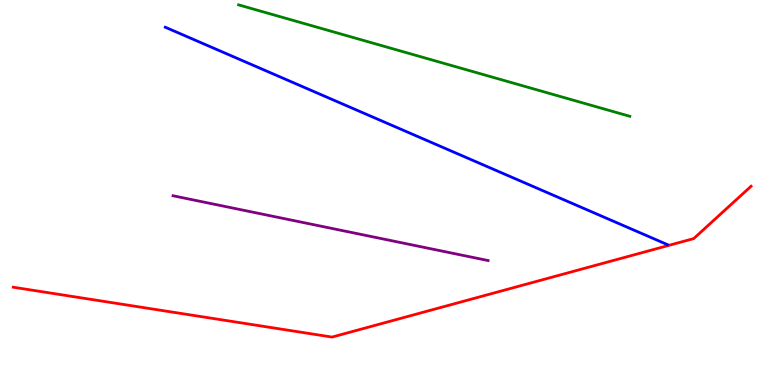[{'lines': ['blue', 'red'], 'intersections': []}, {'lines': ['green', 'red'], 'intersections': []}, {'lines': ['purple', 'red'], 'intersections': []}, {'lines': ['blue', 'green'], 'intersections': []}, {'lines': ['blue', 'purple'], 'intersections': []}, {'lines': ['green', 'purple'], 'intersections': []}]